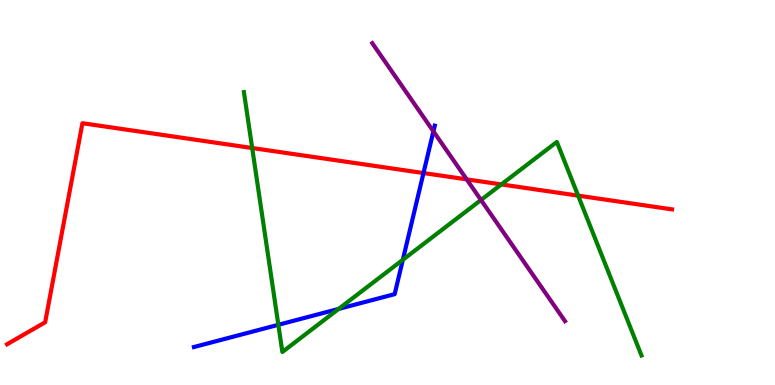[{'lines': ['blue', 'red'], 'intersections': [{'x': 5.46, 'y': 5.51}]}, {'lines': ['green', 'red'], 'intersections': [{'x': 3.25, 'y': 6.16}, {'x': 6.47, 'y': 5.21}, {'x': 7.46, 'y': 4.92}]}, {'lines': ['purple', 'red'], 'intersections': [{'x': 6.02, 'y': 5.34}]}, {'lines': ['blue', 'green'], 'intersections': [{'x': 3.59, 'y': 1.56}, {'x': 4.37, 'y': 1.98}, {'x': 5.2, 'y': 3.25}]}, {'lines': ['blue', 'purple'], 'intersections': [{'x': 5.59, 'y': 6.59}]}, {'lines': ['green', 'purple'], 'intersections': [{'x': 6.21, 'y': 4.81}]}]